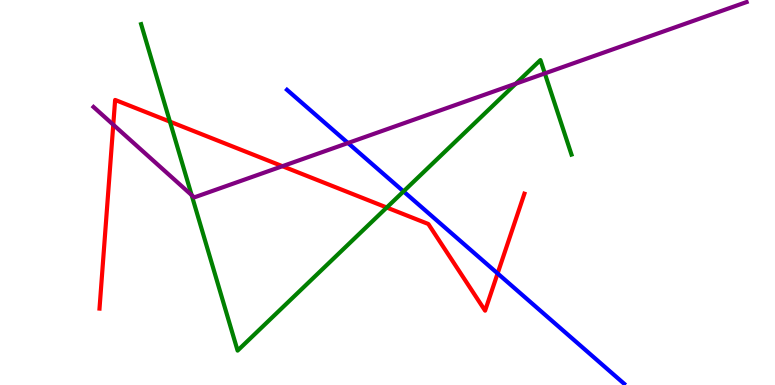[{'lines': ['blue', 'red'], 'intersections': [{'x': 6.42, 'y': 2.9}]}, {'lines': ['green', 'red'], 'intersections': [{'x': 2.19, 'y': 6.84}, {'x': 4.99, 'y': 4.61}]}, {'lines': ['purple', 'red'], 'intersections': [{'x': 1.46, 'y': 6.76}, {'x': 3.64, 'y': 5.68}]}, {'lines': ['blue', 'green'], 'intersections': [{'x': 5.21, 'y': 5.03}]}, {'lines': ['blue', 'purple'], 'intersections': [{'x': 4.49, 'y': 6.29}]}, {'lines': ['green', 'purple'], 'intersections': [{'x': 2.47, 'y': 4.93}, {'x': 6.66, 'y': 7.83}, {'x': 7.03, 'y': 8.09}]}]